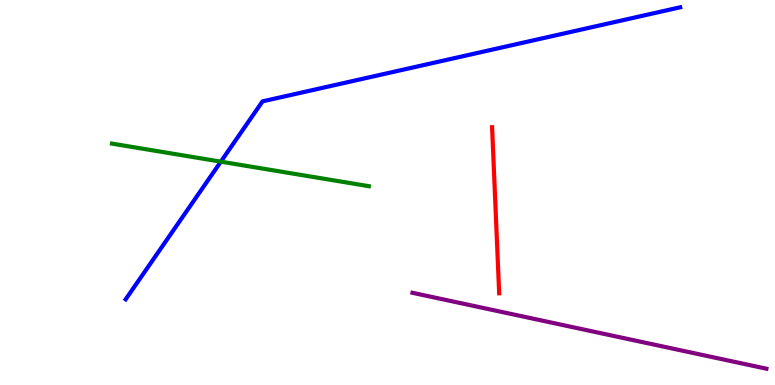[{'lines': ['blue', 'red'], 'intersections': []}, {'lines': ['green', 'red'], 'intersections': []}, {'lines': ['purple', 'red'], 'intersections': []}, {'lines': ['blue', 'green'], 'intersections': [{'x': 2.85, 'y': 5.8}]}, {'lines': ['blue', 'purple'], 'intersections': []}, {'lines': ['green', 'purple'], 'intersections': []}]